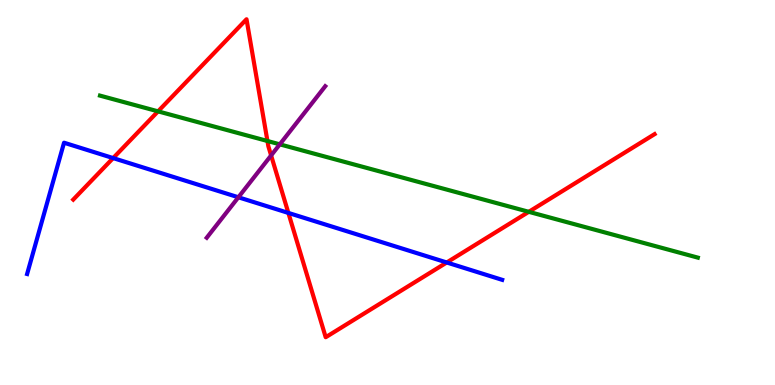[{'lines': ['blue', 'red'], 'intersections': [{'x': 1.46, 'y': 5.89}, {'x': 3.72, 'y': 4.47}, {'x': 5.76, 'y': 3.18}]}, {'lines': ['green', 'red'], 'intersections': [{'x': 2.04, 'y': 7.11}, {'x': 3.45, 'y': 6.34}, {'x': 6.82, 'y': 4.5}]}, {'lines': ['purple', 'red'], 'intersections': [{'x': 3.5, 'y': 5.96}]}, {'lines': ['blue', 'green'], 'intersections': []}, {'lines': ['blue', 'purple'], 'intersections': [{'x': 3.08, 'y': 4.88}]}, {'lines': ['green', 'purple'], 'intersections': [{'x': 3.61, 'y': 6.25}]}]